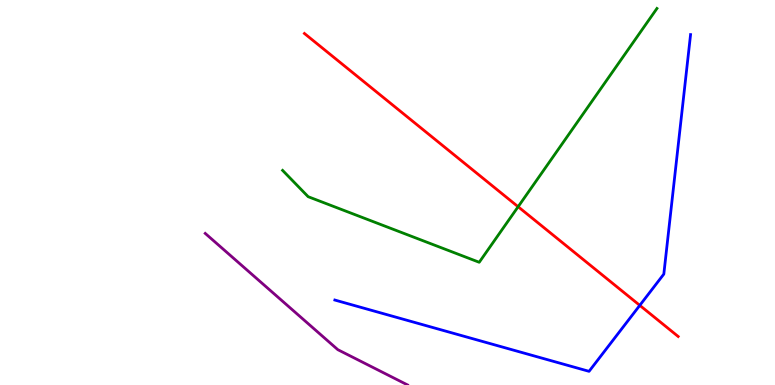[{'lines': ['blue', 'red'], 'intersections': [{'x': 8.26, 'y': 2.07}]}, {'lines': ['green', 'red'], 'intersections': [{'x': 6.69, 'y': 4.63}]}, {'lines': ['purple', 'red'], 'intersections': []}, {'lines': ['blue', 'green'], 'intersections': []}, {'lines': ['blue', 'purple'], 'intersections': []}, {'lines': ['green', 'purple'], 'intersections': []}]